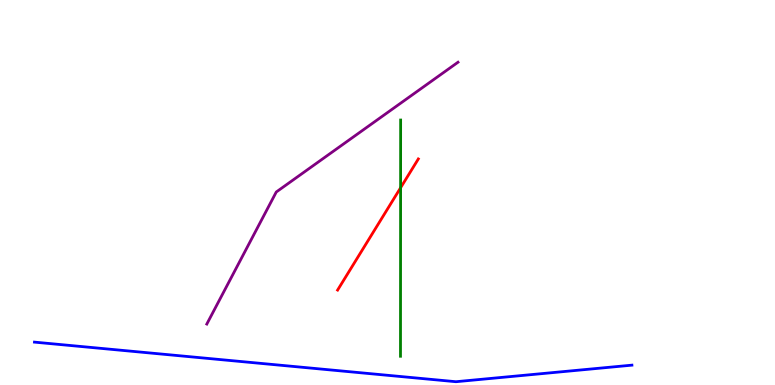[{'lines': ['blue', 'red'], 'intersections': []}, {'lines': ['green', 'red'], 'intersections': [{'x': 5.17, 'y': 5.12}]}, {'lines': ['purple', 'red'], 'intersections': []}, {'lines': ['blue', 'green'], 'intersections': []}, {'lines': ['blue', 'purple'], 'intersections': []}, {'lines': ['green', 'purple'], 'intersections': []}]